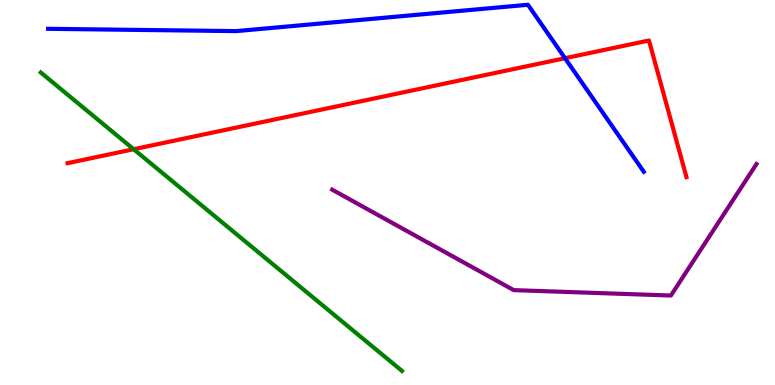[{'lines': ['blue', 'red'], 'intersections': [{'x': 7.29, 'y': 8.49}]}, {'lines': ['green', 'red'], 'intersections': [{'x': 1.72, 'y': 6.12}]}, {'lines': ['purple', 'red'], 'intersections': []}, {'lines': ['blue', 'green'], 'intersections': []}, {'lines': ['blue', 'purple'], 'intersections': []}, {'lines': ['green', 'purple'], 'intersections': []}]